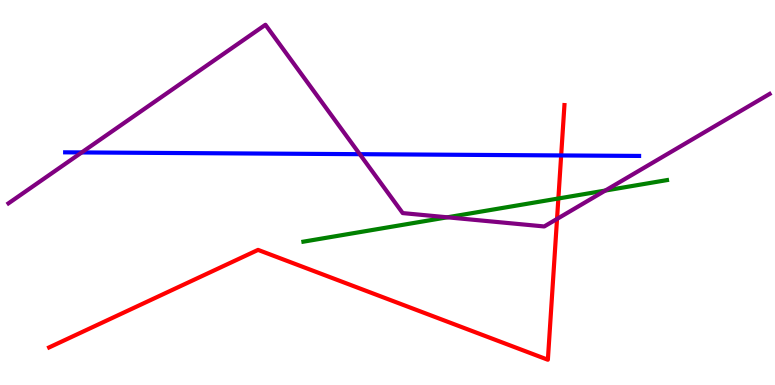[{'lines': ['blue', 'red'], 'intersections': [{'x': 7.24, 'y': 5.96}]}, {'lines': ['green', 'red'], 'intersections': [{'x': 7.2, 'y': 4.84}]}, {'lines': ['purple', 'red'], 'intersections': [{'x': 7.19, 'y': 4.31}]}, {'lines': ['blue', 'green'], 'intersections': []}, {'lines': ['blue', 'purple'], 'intersections': [{'x': 1.05, 'y': 6.04}, {'x': 4.64, 'y': 6.0}]}, {'lines': ['green', 'purple'], 'intersections': [{'x': 5.77, 'y': 4.36}, {'x': 7.81, 'y': 5.05}]}]